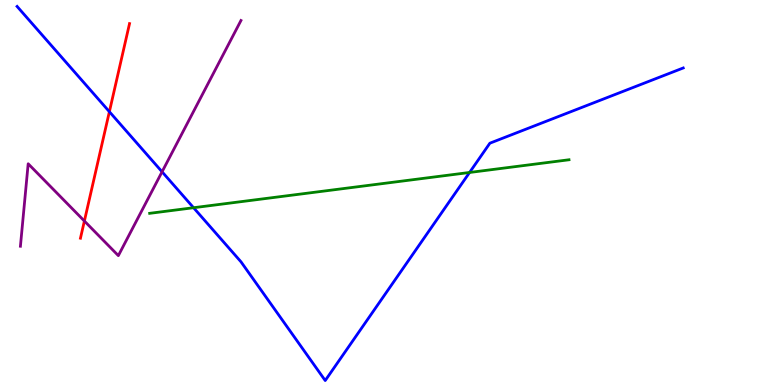[{'lines': ['blue', 'red'], 'intersections': [{'x': 1.41, 'y': 7.1}]}, {'lines': ['green', 'red'], 'intersections': []}, {'lines': ['purple', 'red'], 'intersections': [{'x': 1.09, 'y': 4.26}]}, {'lines': ['blue', 'green'], 'intersections': [{'x': 2.5, 'y': 4.6}, {'x': 6.06, 'y': 5.52}]}, {'lines': ['blue', 'purple'], 'intersections': [{'x': 2.09, 'y': 5.54}]}, {'lines': ['green', 'purple'], 'intersections': []}]